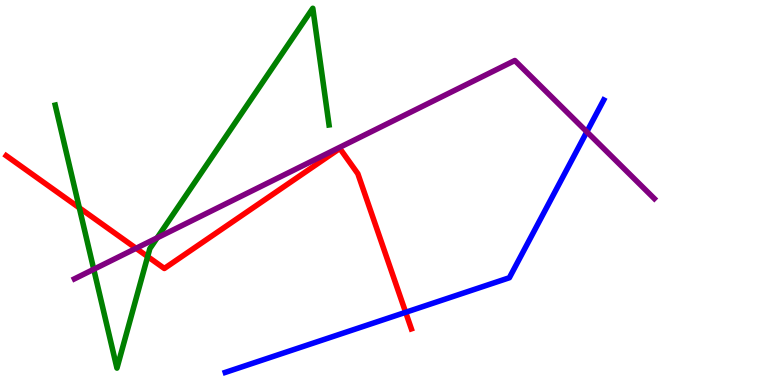[{'lines': ['blue', 'red'], 'intersections': [{'x': 5.23, 'y': 1.89}]}, {'lines': ['green', 'red'], 'intersections': [{'x': 1.02, 'y': 4.6}, {'x': 1.91, 'y': 3.34}]}, {'lines': ['purple', 'red'], 'intersections': [{'x': 1.76, 'y': 3.55}]}, {'lines': ['blue', 'green'], 'intersections': []}, {'lines': ['blue', 'purple'], 'intersections': [{'x': 7.57, 'y': 6.58}]}, {'lines': ['green', 'purple'], 'intersections': [{'x': 1.21, 'y': 3.01}, {'x': 2.03, 'y': 3.82}]}]